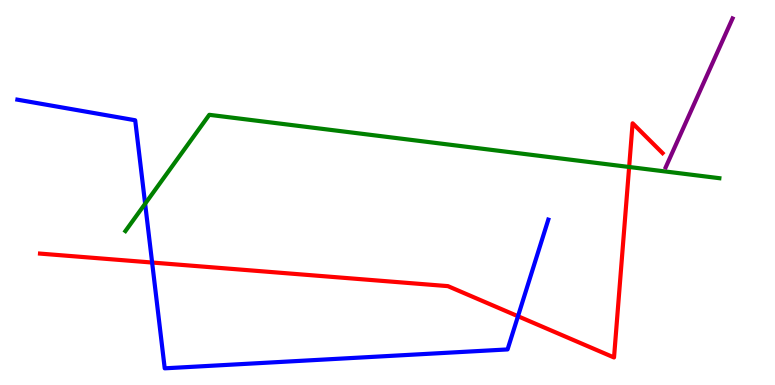[{'lines': ['blue', 'red'], 'intersections': [{'x': 1.96, 'y': 3.18}, {'x': 6.68, 'y': 1.79}]}, {'lines': ['green', 'red'], 'intersections': [{'x': 8.12, 'y': 5.66}]}, {'lines': ['purple', 'red'], 'intersections': []}, {'lines': ['blue', 'green'], 'intersections': [{'x': 1.87, 'y': 4.71}]}, {'lines': ['blue', 'purple'], 'intersections': []}, {'lines': ['green', 'purple'], 'intersections': []}]